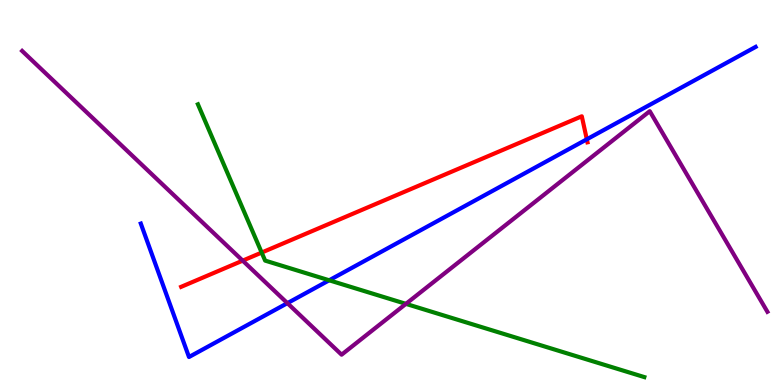[{'lines': ['blue', 'red'], 'intersections': [{'x': 7.57, 'y': 6.38}]}, {'lines': ['green', 'red'], 'intersections': [{'x': 3.38, 'y': 3.44}]}, {'lines': ['purple', 'red'], 'intersections': [{'x': 3.13, 'y': 3.23}]}, {'lines': ['blue', 'green'], 'intersections': [{'x': 4.25, 'y': 2.72}]}, {'lines': ['blue', 'purple'], 'intersections': [{'x': 3.71, 'y': 2.13}]}, {'lines': ['green', 'purple'], 'intersections': [{'x': 5.24, 'y': 2.11}]}]